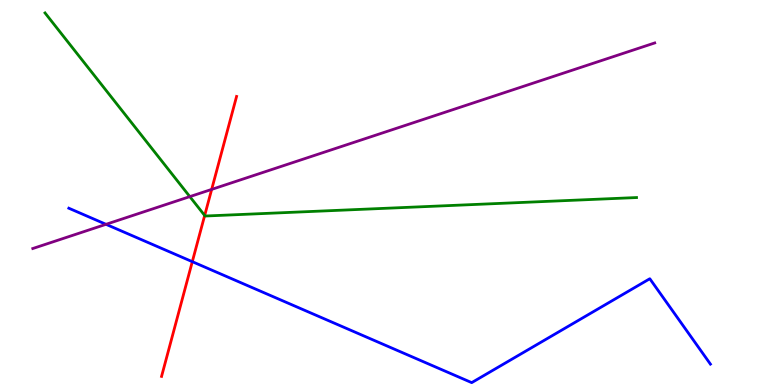[{'lines': ['blue', 'red'], 'intersections': [{'x': 2.48, 'y': 3.2}]}, {'lines': ['green', 'red'], 'intersections': [{'x': 2.64, 'y': 4.4}]}, {'lines': ['purple', 'red'], 'intersections': [{'x': 2.73, 'y': 5.08}]}, {'lines': ['blue', 'green'], 'intersections': []}, {'lines': ['blue', 'purple'], 'intersections': [{'x': 1.37, 'y': 4.17}]}, {'lines': ['green', 'purple'], 'intersections': [{'x': 2.45, 'y': 4.89}]}]